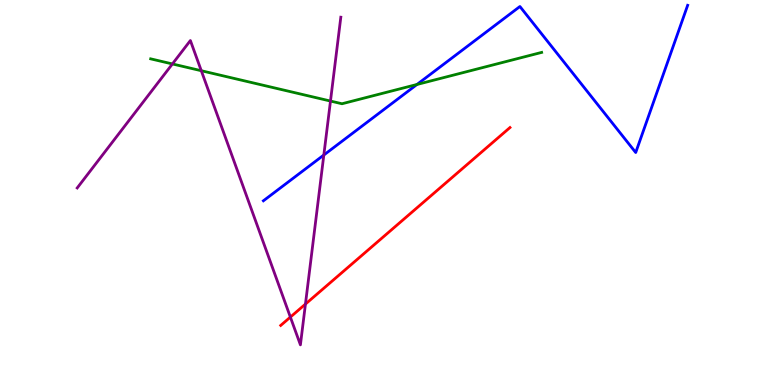[{'lines': ['blue', 'red'], 'intersections': []}, {'lines': ['green', 'red'], 'intersections': []}, {'lines': ['purple', 'red'], 'intersections': [{'x': 3.75, 'y': 1.76}, {'x': 3.94, 'y': 2.1}]}, {'lines': ['blue', 'green'], 'intersections': [{'x': 5.38, 'y': 7.81}]}, {'lines': ['blue', 'purple'], 'intersections': [{'x': 4.18, 'y': 5.97}]}, {'lines': ['green', 'purple'], 'intersections': [{'x': 2.22, 'y': 8.34}, {'x': 2.6, 'y': 8.16}, {'x': 4.26, 'y': 7.38}]}]